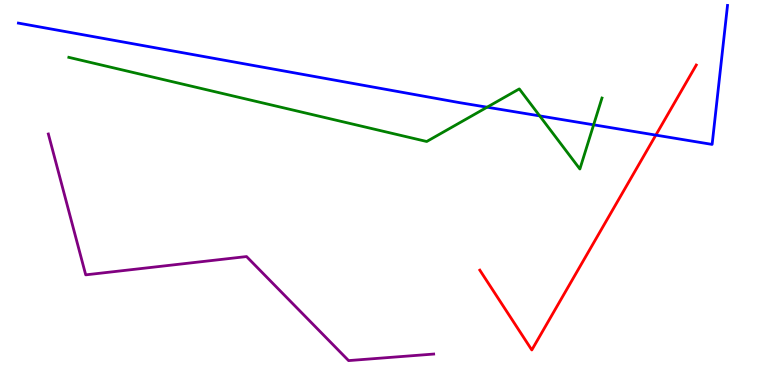[{'lines': ['blue', 'red'], 'intersections': [{'x': 8.46, 'y': 6.49}]}, {'lines': ['green', 'red'], 'intersections': []}, {'lines': ['purple', 'red'], 'intersections': []}, {'lines': ['blue', 'green'], 'intersections': [{'x': 6.29, 'y': 7.22}, {'x': 6.96, 'y': 6.99}, {'x': 7.66, 'y': 6.76}]}, {'lines': ['blue', 'purple'], 'intersections': []}, {'lines': ['green', 'purple'], 'intersections': []}]